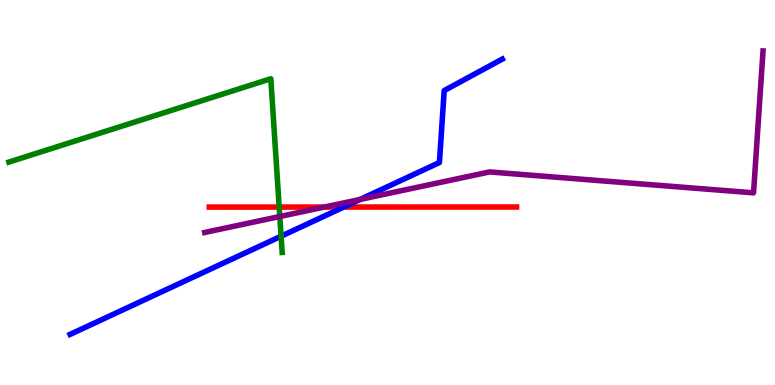[{'lines': ['blue', 'red'], 'intersections': [{'x': 4.44, 'y': 4.62}]}, {'lines': ['green', 'red'], 'intersections': [{'x': 3.6, 'y': 4.62}]}, {'lines': ['purple', 'red'], 'intersections': [{'x': 4.18, 'y': 4.62}]}, {'lines': ['blue', 'green'], 'intersections': [{'x': 3.63, 'y': 3.86}]}, {'lines': ['blue', 'purple'], 'intersections': [{'x': 4.65, 'y': 4.82}]}, {'lines': ['green', 'purple'], 'intersections': [{'x': 3.61, 'y': 4.38}]}]